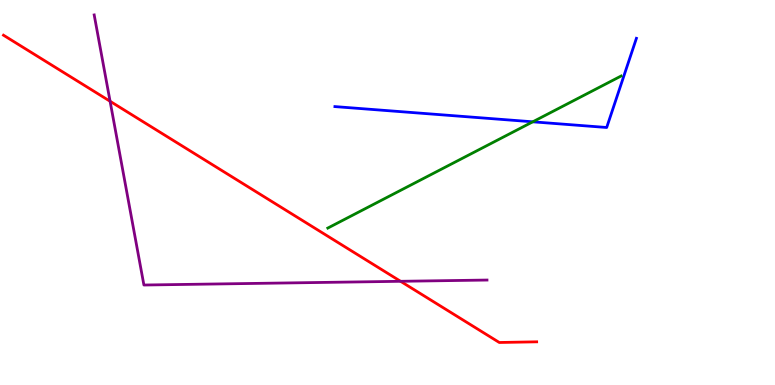[{'lines': ['blue', 'red'], 'intersections': []}, {'lines': ['green', 'red'], 'intersections': []}, {'lines': ['purple', 'red'], 'intersections': [{'x': 1.42, 'y': 7.37}, {'x': 5.17, 'y': 2.69}]}, {'lines': ['blue', 'green'], 'intersections': [{'x': 6.87, 'y': 6.84}]}, {'lines': ['blue', 'purple'], 'intersections': []}, {'lines': ['green', 'purple'], 'intersections': []}]